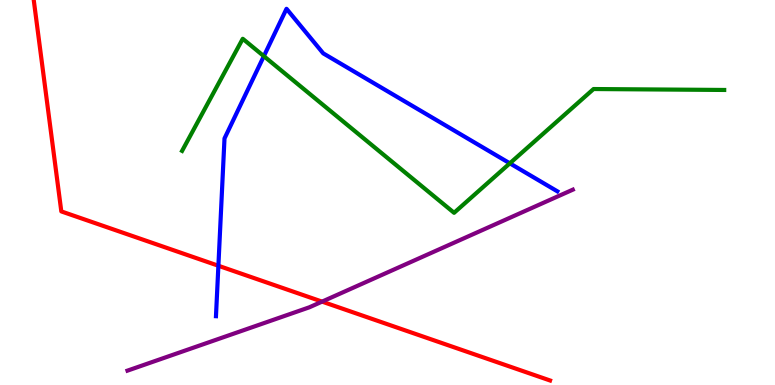[{'lines': ['blue', 'red'], 'intersections': [{'x': 2.82, 'y': 3.1}]}, {'lines': ['green', 'red'], 'intersections': []}, {'lines': ['purple', 'red'], 'intersections': [{'x': 4.16, 'y': 2.17}]}, {'lines': ['blue', 'green'], 'intersections': [{'x': 3.4, 'y': 8.54}, {'x': 6.58, 'y': 5.76}]}, {'lines': ['blue', 'purple'], 'intersections': []}, {'lines': ['green', 'purple'], 'intersections': []}]